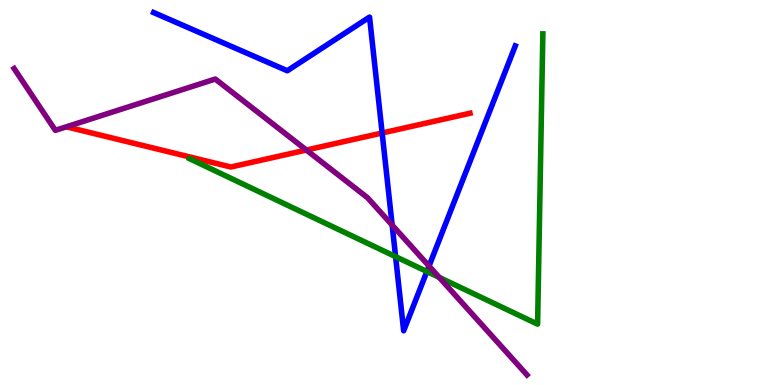[{'lines': ['blue', 'red'], 'intersections': [{'x': 4.93, 'y': 6.55}]}, {'lines': ['green', 'red'], 'intersections': []}, {'lines': ['purple', 'red'], 'intersections': [{'x': 3.95, 'y': 6.1}]}, {'lines': ['blue', 'green'], 'intersections': [{'x': 5.1, 'y': 3.33}, {'x': 5.51, 'y': 2.95}]}, {'lines': ['blue', 'purple'], 'intersections': [{'x': 5.06, 'y': 4.15}, {'x': 5.54, 'y': 3.09}]}, {'lines': ['green', 'purple'], 'intersections': [{'x': 5.67, 'y': 2.8}]}]